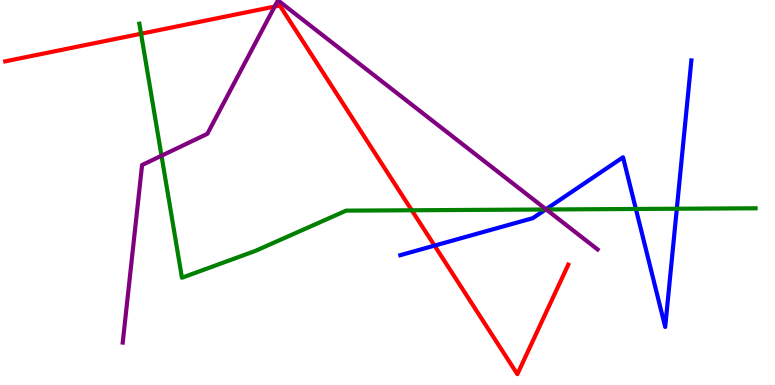[{'lines': ['blue', 'red'], 'intersections': [{'x': 5.61, 'y': 3.62}]}, {'lines': ['green', 'red'], 'intersections': [{'x': 1.82, 'y': 9.12}, {'x': 5.31, 'y': 4.54}]}, {'lines': ['purple', 'red'], 'intersections': [{'x': 3.54, 'y': 9.83}]}, {'lines': ['blue', 'green'], 'intersections': [{'x': 7.04, 'y': 4.56}, {'x': 8.2, 'y': 4.57}, {'x': 8.73, 'y': 4.58}]}, {'lines': ['blue', 'purple'], 'intersections': [{'x': 7.05, 'y': 4.56}]}, {'lines': ['green', 'purple'], 'intersections': [{'x': 2.08, 'y': 5.95}, {'x': 7.05, 'y': 4.56}]}]